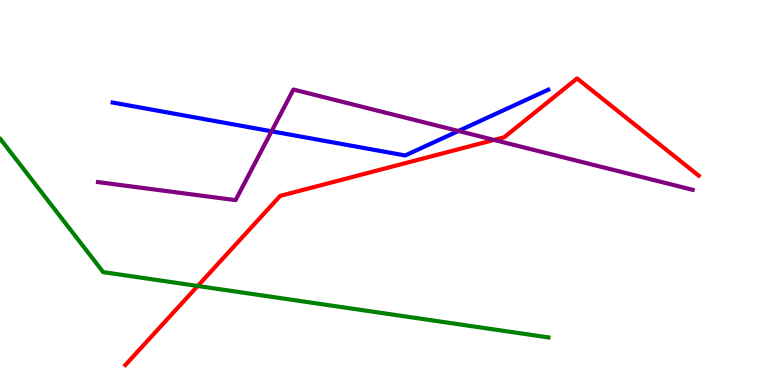[{'lines': ['blue', 'red'], 'intersections': []}, {'lines': ['green', 'red'], 'intersections': [{'x': 2.55, 'y': 2.57}]}, {'lines': ['purple', 'red'], 'intersections': [{'x': 6.37, 'y': 6.37}]}, {'lines': ['blue', 'green'], 'intersections': []}, {'lines': ['blue', 'purple'], 'intersections': [{'x': 3.5, 'y': 6.59}, {'x': 5.92, 'y': 6.6}]}, {'lines': ['green', 'purple'], 'intersections': []}]